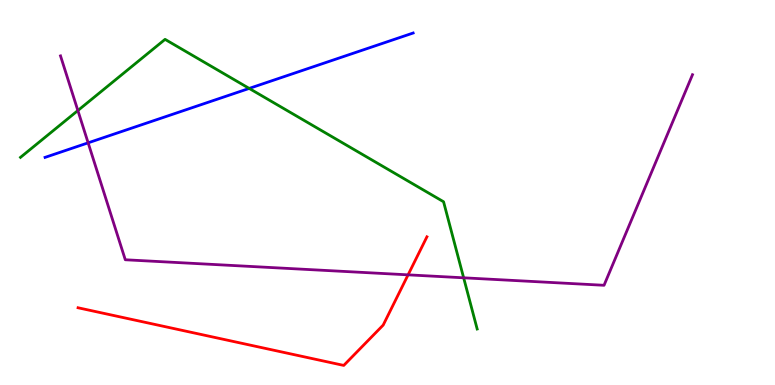[{'lines': ['blue', 'red'], 'intersections': []}, {'lines': ['green', 'red'], 'intersections': []}, {'lines': ['purple', 'red'], 'intersections': [{'x': 5.27, 'y': 2.86}]}, {'lines': ['blue', 'green'], 'intersections': [{'x': 3.22, 'y': 7.7}]}, {'lines': ['blue', 'purple'], 'intersections': [{'x': 1.14, 'y': 6.29}]}, {'lines': ['green', 'purple'], 'intersections': [{'x': 1.0, 'y': 7.13}, {'x': 5.98, 'y': 2.78}]}]